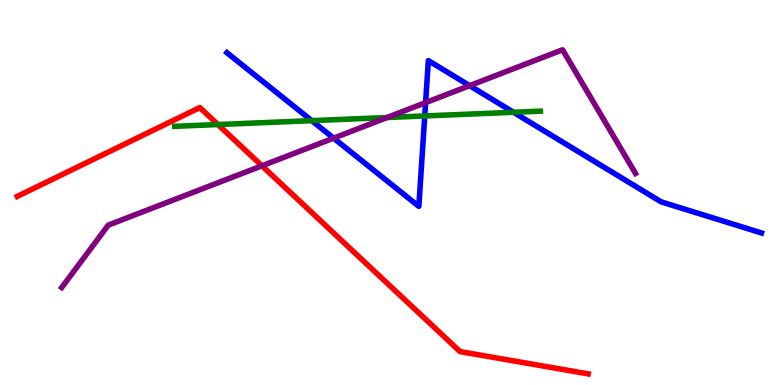[{'lines': ['blue', 'red'], 'intersections': []}, {'lines': ['green', 'red'], 'intersections': [{'x': 2.81, 'y': 6.77}]}, {'lines': ['purple', 'red'], 'intersections': [{'x': 3.38, 'y': 5.69}]}, {'lines': ['blue', 'green'], 'intersections': [{'x': 4.02, 'y': 6.87}, {'x': 5.48, 'y': 6.99}, {'x': 6.63, 'y': 7.08}]}, {'lines': ['blue', 'purple'], 'intersections': [{'x': 4.3, 'y': 6.41}, {'x': 5.49, 'y': 7.33}, {'x': 6.06, 'y': 7.78}]}, {'lines': ['green', 'purple'], 'intersections': [{'x': 4.99, 'y': 6.95}]}]